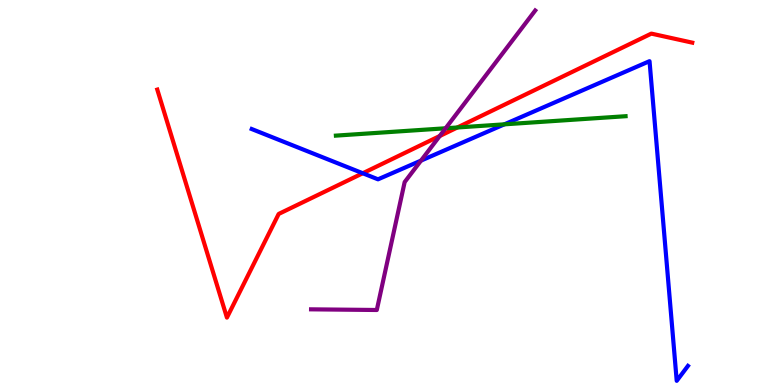[{'lines': ['blue', 'red'], 'intersections': [{'x': 4.68, 'y': 5.5}]}, {'lines': ['green', 'red'], 'intersections': [{'x': 5.9, 'y': 6.69}]}, {'lines': ['purple', 'red'], 'intersections': [{'x': 5.67, 'y': 6.47}]}, {'lines': ['blue', 'green'], 'intersections': [{'x': 6.51, 'y': 6.77}]}, {'lines': ['blue', 'purple'], 'intersections': [{'x': 5.43, 'y': 5.83}]}, {'lines': ['green', 'purple'], 'intersections': [{'x': 5.75, 'y': 6.67}]}]